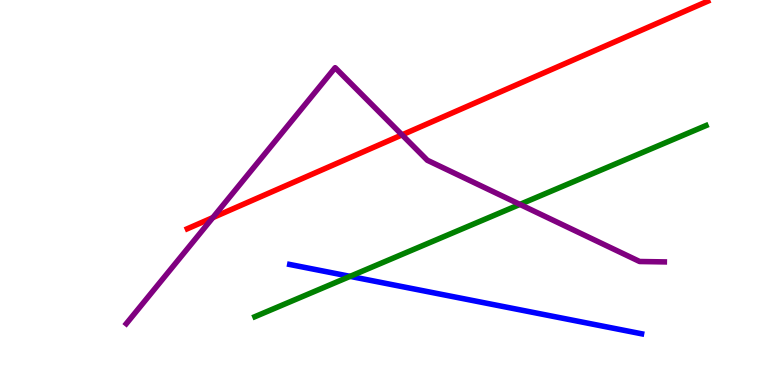[{'lines': ['blue', 'red'], 'intersections': []}, {'lines': ['green', 'red'], 'intersections': []}, {'lines': ['purple', 'red'], 'intersections': [{'x': 2.75, 'y': 4.35}, {'x': 5.19, 'y': 6.5}]}, {'lines': ['blue', 'green'], 'intersections': [{'x': 4.52, 'y': 2.82}]}, {'lines': ['blue', 'purple'], 'intersections': []}, {'lines': ['green', 'purple'], 'intersections': [{'x': 6.71, 'y': 4.69}]}]